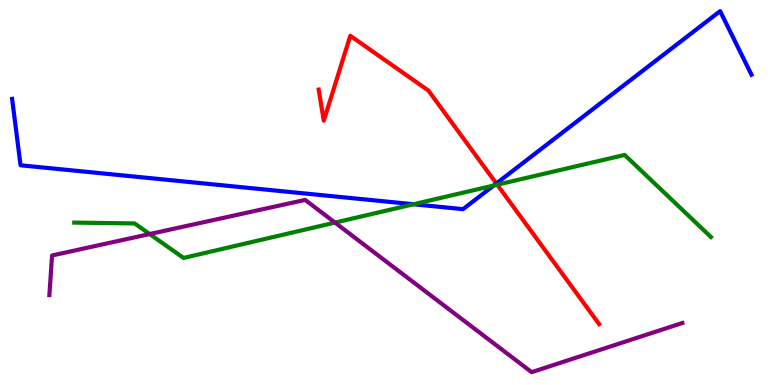[{'lines': ['blue', 'red'], 'intersections': [{'x': 6.4, 'y': 5.23}]}, {'lines': ['green', 'red'], 'intersections': [{'x': 6.42, 'y': 5.2}]}, {'lines': ['purple', 'red'], 'intersections': []}, {'lines': ['blue', 'green'], 'intersections': [{'x': 5.34, 'y': 4.69}, {'x': 6.37, 'y': 5.18}]}, {'lines': ['blue', 'purple'], 'intersections': []}, {'lines': ['green', 'purple'], 'intersections': [{'x': 1.93, 'y': 3.92}, {'x': 4.32, 'y': 4.22}]}]